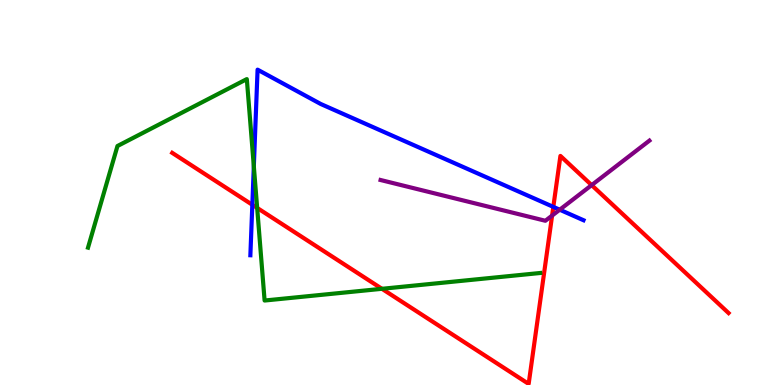[{'lines': ['blue', 'red'], 'intersections': [{'x': 3.26, 'y': 4.68}, {'x': 7.14, 'y': 4.63}]}, {'lines': ['green', 'red'], 'intersections': [{'x': 3.32, 'y': 4.6}, {'x': 4.93, 'y': 2.5}]}, {'lines': ['purple', 'red'], 'intersections': [{'x': 7.12, 'y': 4.4}, {'x': 7.63, 'y': 5.19}]}, {'lines': ['blue', 'green'], 'intersections': [{'x': 3.28, 'y': 5.68}]}, {'lines': ['blue', 'purple'], 'intersections': [{'x': 7.22, 'y': 4.55}]}, {'lines': ['green', 'purple'], 'intersections': []}]